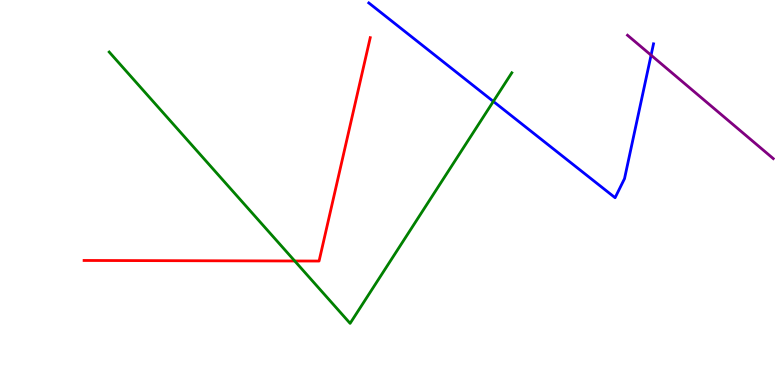[{'lines': ['blue', 'red'], 'intersections': []}, {'lines': ['green', 'red'], 'intersections': [{'x': 3.8, 'y': 3.22}]}, {'lines': ['purple', 'red'], 'intersections': []}, {'lines': ['blue', 'green'], 'intersections': [{'x': 6.37, 'y': 7.37}]}, {'lines': ['blue', 'purple'], 'intersections': [{'x': 8.4, 'y': 8.57}]}, {'lines': ['green', 'purple'], 'intersections': []}]